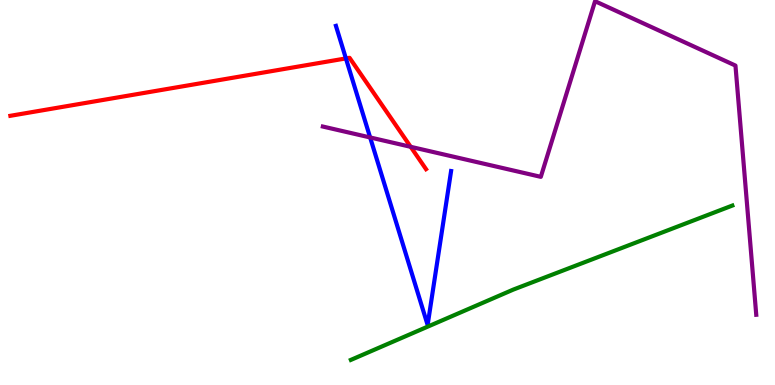[{'lines': ['blue', 'red'], 'intersections': [{'x': 4.46, 'y': 8.48}]}, {'lines': ['green', 'red'], 'intersections': []}, {'lines': ['purple', 'red'], 'intersections': [{'x': 5.3, 'y': 6.19}]}, {'lines': ['blue', 'green'], 'intersections': []}, {'lines': ['blue', 'purple'], 'intersections': [{'x': 4.78, 'y': 6.43}]}, {'lines': ['green', 'purple'], 'intersections': []}]